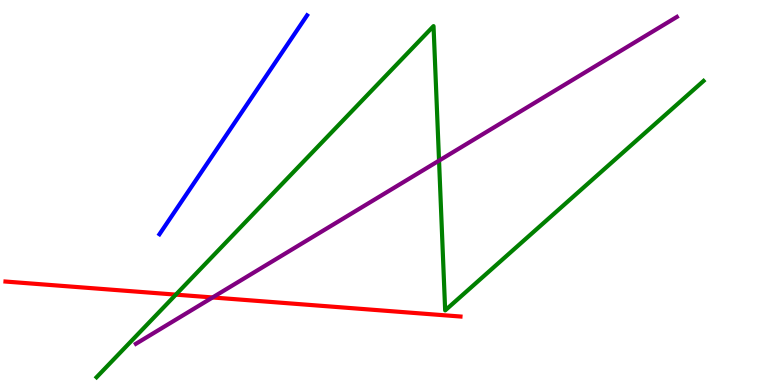[{'lines': ['blue', 'red'], 'intersections': []}, {'lines': ['green', 'red'], 'intersections': [{'x': 2.27, 'y': 2.35}]}, {'lines': ['purple', 'red'], 'intersections': [{'x': 2.74, 'y': 2.27}]}, {'lines': ['blue', 'green'], 'intersections': []}, {'lines': ['blue', 'purple'], 'intersections': []}, {'lines': ['green', 'purple'], 'intersections': [{'x': 5.66, 'y': 5.83}]}]